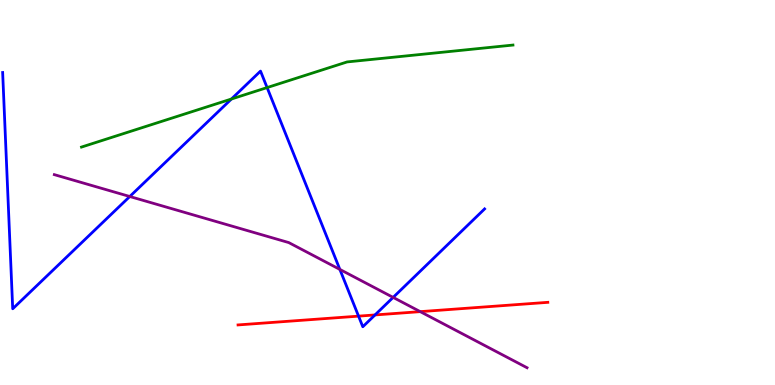[{'lines': ['blue', 'red'], 'intersections': [{'x': 4.63, 'y': 1.79}, {'x': 4.84, 'y': 1.82}]}, {'lines': ['green', 'red'], 'intersections': []}, {'lines': ['purple', 'red'], 'intersections': [{'x': 5.42, 'y': 1.91}]}, {'lines': ['blue', 'green'], 'intersections': [{'x': 2.99, 'y': 7.43}, {'x': 3.45, 'y': 7.73}]}, {'lines': ['blue', 'purple'], 'intersections': [{'x': 1.67, 'y': 4.9}, {'x': 4.39, 'y': 3.0}, {'x': 5.07, 'y': 2.28}]}, {'lines': ['green', 'purple'], 'intersections': []}]